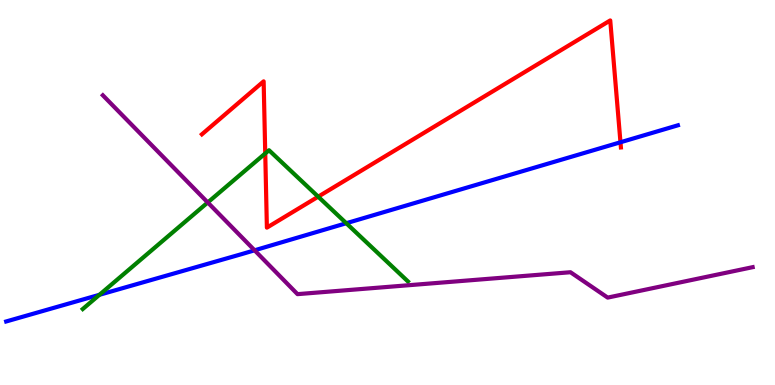[{'lines': ['blue', 'red'], 'intersections': [{'x': 8.01, 'y': 6.3}]}, {'lines': ['green', 'red'], 'intersections': [{'x': 3.42, 'y': 6.01}, {'x': 4.11, 'y': 4.89}]}, {'lines': ['purple', 'red'], 'intersections': []}, {'lines': ['blue', 'green'], 'intersections': [{'x': 1.28, 'y': 2.34}, {'x': 4.47, 'y': 4.2}]}, {'lines': ['blue', 'purple'], 'intersections': [{'x': 3.28, 'y': 3.5}]}, {'lines': ['green', 'purple'], 'intersections': [{'x': 2.68, 'y': 4.74}]}]